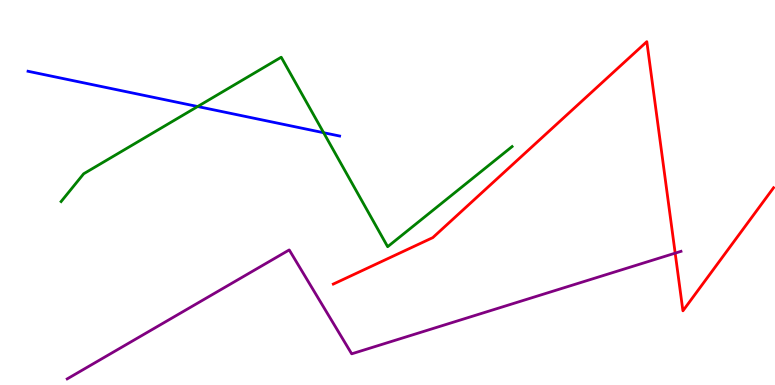[{'lines': ['blue', 'red'], 'intersections': []}, {'lines': ['green', 'red'], 'intersections': []}, {'lines': ['purple', 'red'], 'intersections': [{'x': 8.71, 'y': 3.42}]}, {'lines': ['blue', 'green'], 'intersections': [{'x': 2.55, 'y': 7.23}, {'x': 4.18, 'y': 6.55}]}, {'lines': ['blue', 'purple'], 'intersections': []}, {'lines': ['green', 'purple'], 'intersections': []}]